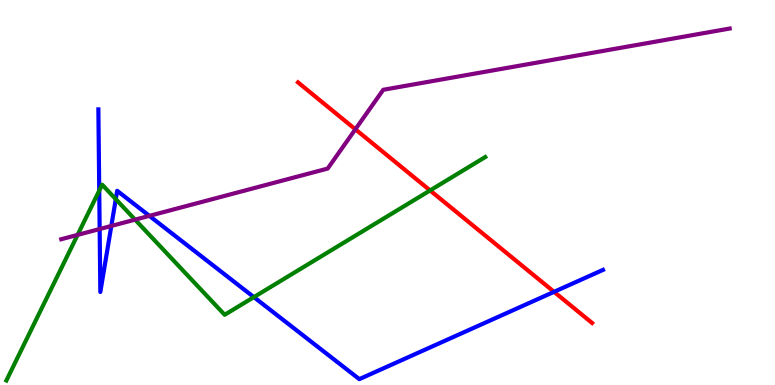[{'lines': ['blue', 'red'], 'intersections': [{'x': 7.15, 'y': 2.42}]}, {'lines': ['green', 'red'], 'intersections': [{'x': 5.55, 'y': 5.05}]}, {'lines': ['purple', 'red'], 'intersections': [{'x': 4.59, 'y': 6.64}]}, {'lines': ['blue', 'green'], 'intersections': [{'x': 1.28, 'y': 5.05}, {'x': 1.49, 'y': 4.83}, {'x': 3.28, 'y': 2.28}]}, {'lines': ['blue', 'purple'], 'intersections': [{'x': 1.29, 'y': 4.05}, {'x': 1.44, 'y': 4.13}, {'x': 1.93, 'y': 4.39}]}, {'lines': ['green', 'purple'], 'intersections': [{'x': 1.0, 'y': 3.9}, {'x': 1.74, 'y': 4.29}]}]